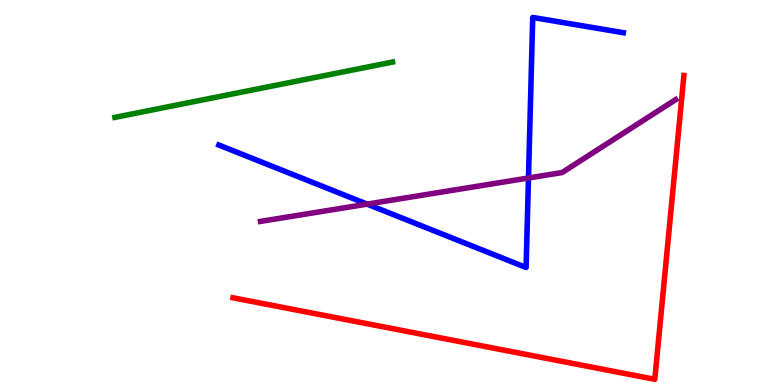[{'lines': ['blue', 'red'], 'intersections': []}, {'lines': ['green', 'red'], 'intersections': []}, {'lines': ['purple', 'red'], 'intersections': []}, {'lines': ['blue', 'green'], 'intersections': []}, {'lines': ['blue', 'purple'], 'intersections': [{'x': 4.74, 'y': 4.7}, {'x': 6.82, 'y': 5.38}]}, {'lines': ['green', 'purple'], 'intersections': []}]